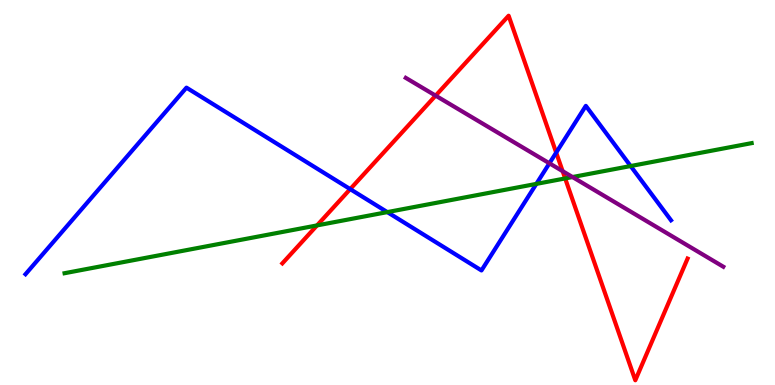[{'lines': ['blue', 'red'], 'intersections': [{'x': 4.52, 'y': 5.09}, {'x': 7.18, 'y': 6.04}]}, {'lines': ['green', 'red'], 'intersections': [{'x': 4.09, 'y': 4.15}, {'x': 7.29, 'y': 5.37}]}, {'lines': ['purple', 'red'], 'intersections': [{'x': 5.62, 'y': 7.52}, {'x': 7.26, 'y': 5.55}]}, {'lines': ['blue', 'green'], 'intersections': [{'x': 5.0, 'y': 4.49}, {'x': 6.92, 'y': 5.22}, {'x': 8.14, 'y': 5.69}]}, {'lines': ['blue', 'purple'], 'intersections': [{'x': 7.09, 'y': 5.76}]}, {'lines': ['green', 'purple'], 'intersections': [{'x': 7.39, 'y': 5.4}]}]